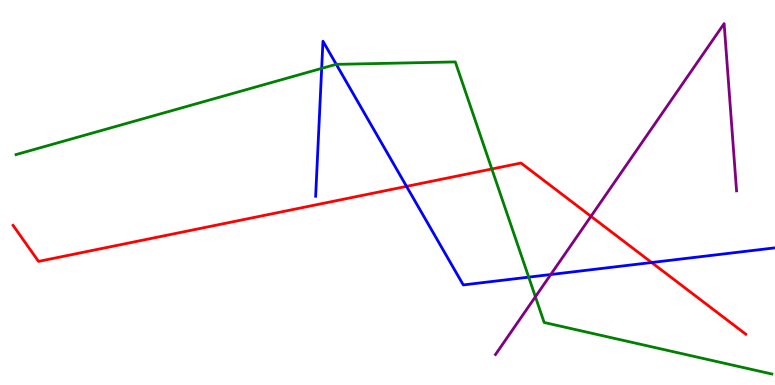[{'lines': ['blue', 'red'], 'intersections': [{'x': 5.25, 'y': 5.16}, {'x': 8.41, 'y': 3.18}]}, {'lines': ['green', 'red'], 'intersections': [{'x': 6.35, 'y': 5.61}]}, {'lines': ['purple', 'red'], 'intersections': [{'x': 7.63, 'y': 4.38}]}, {'lines': ['blue', 'green'], 'intersections': [{'x': 4.15, 'y': 8.22}, {'x': 4.34, 'y': 8.33}, {'x': 6.82, 'y': 2.8}]}, {'lines': ['blue', 'purple'], 'intersections': [{'x': 7.11, 'y': 2.87}]}, {'lines': ['green', 'purple'], 'intersections': [{'x': 6.91, 'y': 2.29}]}]